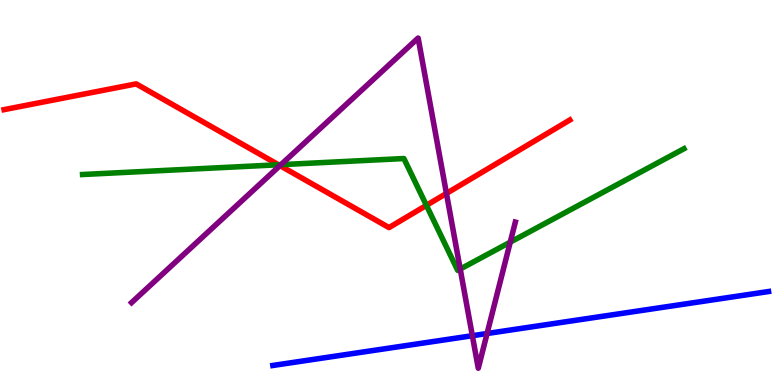[{'lines': ['blue', 'red'], 'intersections': []}, {'lines': ['green', 'red'], 'intersections': [{'x': 3.59, 'y': 5.72}, {'x': 5.5, 'y': 4.67}]}, {'lines': ['purple', 'red'], 'intersections': [{'x': 3.61, 'y': 5.7}, {'x': 5.76, 'y': 4.98}]}, {'lines': ['blue', 'green'], 'intersections': []}, {'lines': ['blue', 'purple'], 'intersections': [{'x': 6.09, 'y': 1.28}, {'x': 6.28, 'y': 1.34}]}, {'lines': ['green', 'purple'], 'intersections': [{'x': 3.63, 'y': 5.72}, {'x': 5.94, 'y': 3.01}, {'x': 6.58, 'y': 3.71}]}]